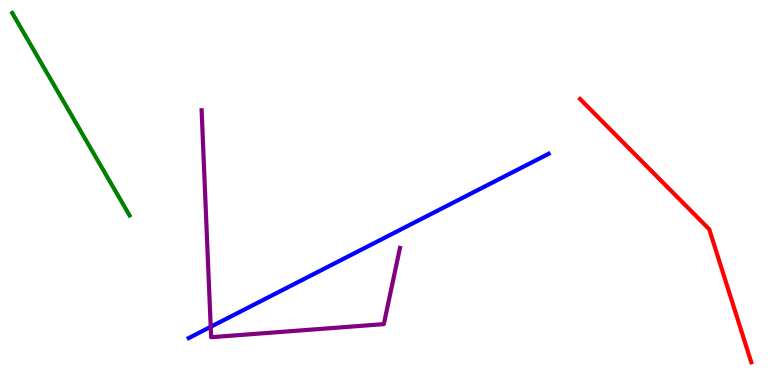[{'lines': ['blue', 'red'], 'intersections': []}, {'lines': ['green', 'red'], 'intersections': []}, {'lines': ['purple', 'red'], 'intersections': []}, {'lines': ['blue', 'green'], 'intersections': []}, {'lines': ['blue', 'purple'], 'intersections': [{'x': 2.72, 'y': 1.51}]}, {'lines': ['green', 'purple'], 'intersections': []}]